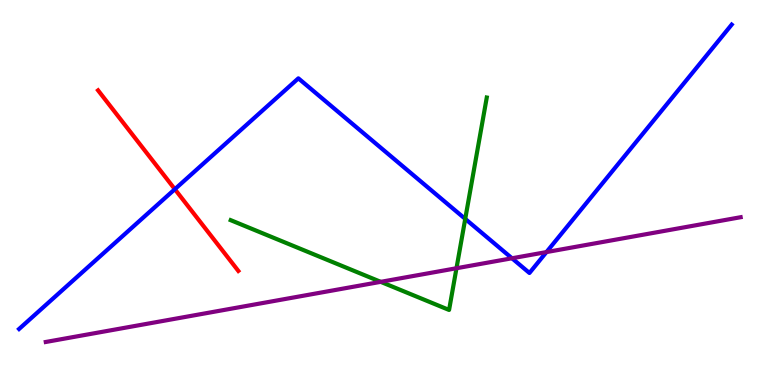[{'lines': ['blue', 'red'], 'intersections': [{'x': 2.26, 'y': 5.09}]}, {'lines': ['green', 'red'], 'intersections': []}, {'lines': ['purple', 'red'], 'intersections': []}, {'lines': ['blue', 'green'], 'intersections': [{'x': 6.0, 'y': 4.31}]}, {'lines': ['blue', 'purple'], 'intersections': [{'x': 6.61, 'y': 3.29}, {'x': 7.05, 'y': 3.45}]}, {'lines': ['green', 'purple'], 'intersections': [{'x': 4.91, 'y': 2.68}, {'x': 5.89, 'y': 3.03}]}]